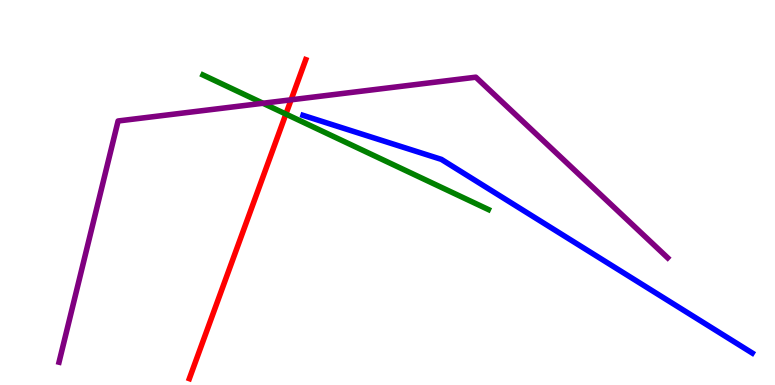[{'lines': ['blue', 'red'], 'intersections': []}, {'lines': ['green', 'red'], 'intersections': [{'x': 3.69, 'y': 7.04}]}, {'lines': ['purple', 'red'], 'intersections': [{'x': 3.76, 'y': 7.41}]}, {'lines': ['blue', 'green'], 'intersections': []}, {'lines': ['blue', 'purple'], 'intersections': []}, {'lines': ['green', 'purple'], 'intersections': [{'x': 3.39, 'y': 7.32}]}]